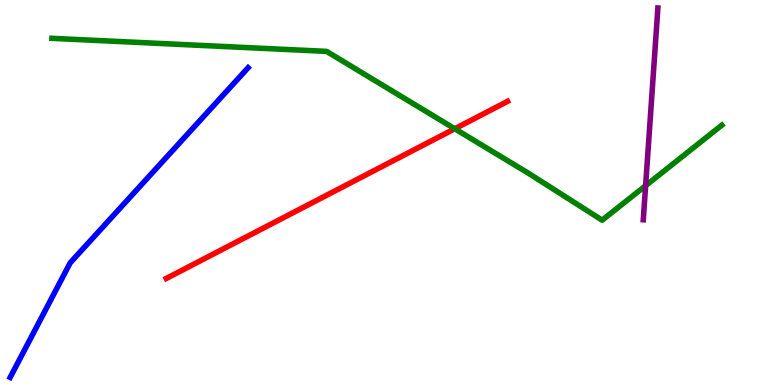[{'lines': ['blue', 'red'], 'intersections': []}, {'lines': ['green', 'red'], 'intersections': [{'x': 5.87, 'y': 6.66}]}, {'lines': ['purple', 'red'], 'intersections': []}, {'lines': ['blue', 'green'], 'intersections': []}, {'lines': ['blue', 'purple'], 'intersections': []}, {'lines': ['green', 'purple'], 'intersections': [{'x': 8.33, 'y': 5.18}]}]